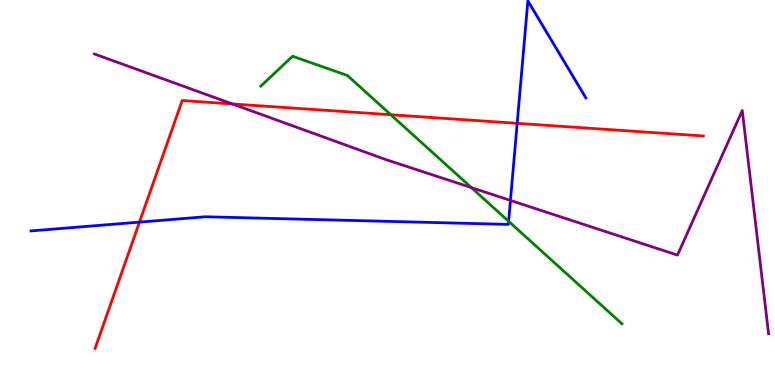[{'lines': ['blue', 'red'], 'intersections': [{'x': 1.8, 'y': 4.23}, {'x': 6.67, 'y': 6.8}]}, {'lines': ['green', 'red'], 'intersections': [{'x': 5.04, 'y': 7.02}]}, {'lines': ['purple', 'red'], 'intersections': [{'x': 3.0, 'y': 7.3}]}, {'lines': ['blue', 'green'], 'intersections': [{'x': 6.56, 'y': 4.25}]}, {'lines': ['blue', 'purple'], 'intersections': [{'x': 6.59, 'y': 4.79}]}, {'lines': ['green', 'purple'], 'intersections': [{'x': 6.08, 'y': 5.13}]}]